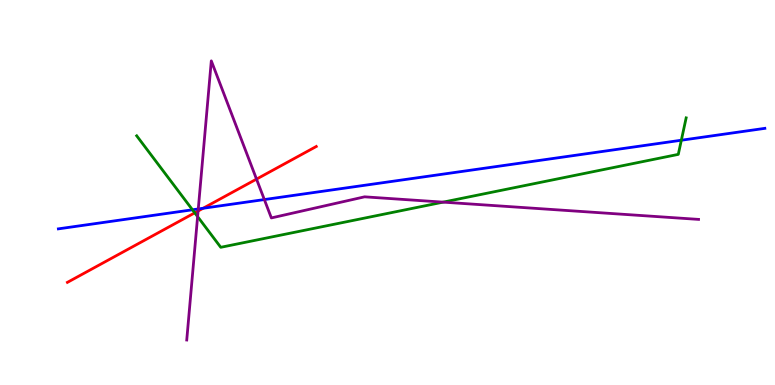[{'lines': ['blue', 'red'], 'intersections': [{'x': 2.62, 'y': 4.59}]}, {'lines': ['green', 'red'], 'intersections': [{'x': 2.51, 'y': 4.47}]}, {'lines': ['purple', 'red'], 'intersections': [{'x': 2.56, 'y': 4.52}, {'x': 3.31, 'y': 5.35}]}, {'lines': ['blue', 'green'], 'intersections': [{'x': 2.48, 'y': 4.55}, {'x': 8.79, 'y': 6.36}]}, {'lines': ['blue', 'purple'], 'intersections': [{'x': 2.56, 'y': 4.57}, {'x': 3.41, 'y': 4.82}]}, {'lines': ['green', 'purple'], 'intersections': [{'x': 2.55, 'y': 4.37}, {'x': 5.72, 'y': 4.75}]}]